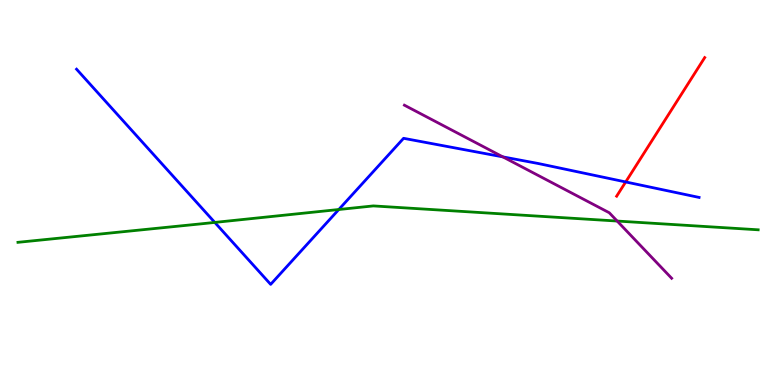[{'lines': ['blue', 'red'], 'intersections': [{'x': 8.07, 'y': 5.27}]}, {'lines': ['green', 'red'], 'intersections': []}, {'lines': ['purple', 'red'], 'intersections': []}, {'lines': ['blue', 'green'], 'intersections': [{'x': 2.77, 'y': 4.22}, {'x': 4.37, 'y': 4.56}]}, {'lines': ['blue', 'purple'], 'intersections': [{'x': 6.49, 'y': 5.93}]}, {'lines': ['green', 'purple'], 'intersections': [{'x': 7.96, 'y': 4.26}]}]